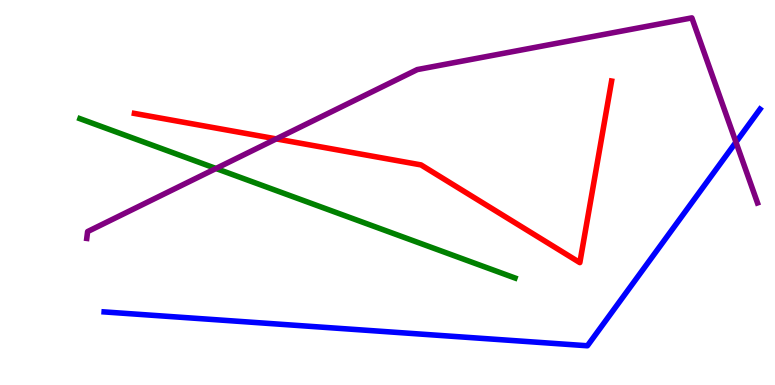[{'lines': ['blue', 'red'], 'intersections': []}, {'lines': ['green', 'red'], 'intersections': []}, {'lines': ['purple', 'red'], 'intersections': [{'x': 3.56, 'y': 6.39}]}, {'lines': ['blue', 'green'], 'intersections': []}, {'lines': ['blue', 'purple'], 'intersections': [{'x': 9.5, 'y': 6.31}]}, {'lines': ['green', 'purple'], 'intersections': [{'x': 2.79, 'y': 5.62}]}]